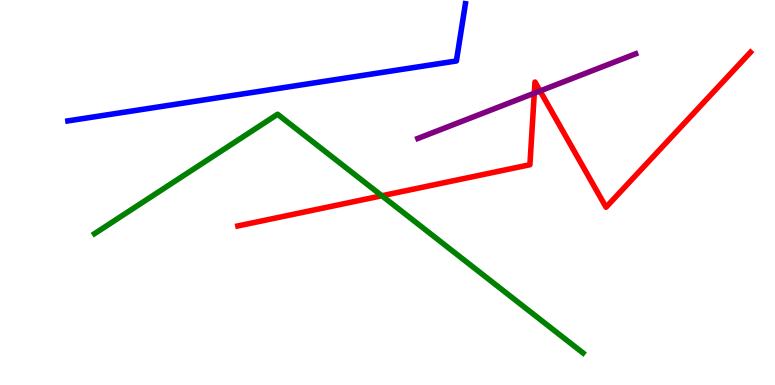[{'lines': ['blue', 'red'], 'intersections': []}, {'lines': ['green', 'red'], 'intersections': [{'x': 4.93, 'y': 4.92}]}, {'lines': ['purple', 'red'], 'intersections': [{'x': 6.89, 'y': 7.58}, {'x': 6.97, 'y': 7.64}]}, {'lines': ['blue', 'green'], 'intersections': []}, {'lines': ['blue', 'purple'], 'intersections': []}, {'lines': ['green', 'purple'], 'intersections': []}]